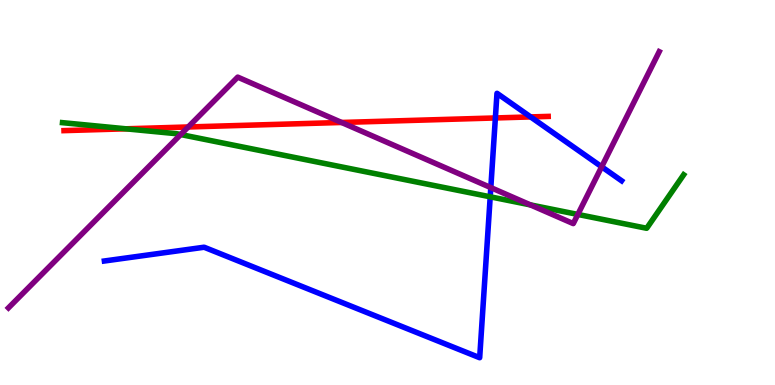[{'lines': ['blue', 'red'], 'intersections': [{'x': 6.39, 'y': 6.94}, {'x': 6.85, 'y': 6.96}]}, {'lines': ['green', 'red'], 'intersections': [{'x': 1.62, 'y': 6.65}]}, {'lines': ['purple', 'red'], 'intersections': [{'x': 2.43, 'y': 6.7}, {'x': 4.41, 'y': 6.82}]}, {'lines': ['blue', 'green'], 'intersections': [{'x': 6.33, 'y': 4.89}]}, {'lines': ['blue', 'purple'], 'intersections': [{'x': 6.33, 'y': 5.13}, {'x': 7.76, 'y': 5.67}]}, {'lines': ['green', 'purple'], 'intersections': [{'x': 2.33, 'y': 6.51}, {'x': 6.84, 'y': 4.68}, {'x': 7.46, 'y': 4.43}]}]